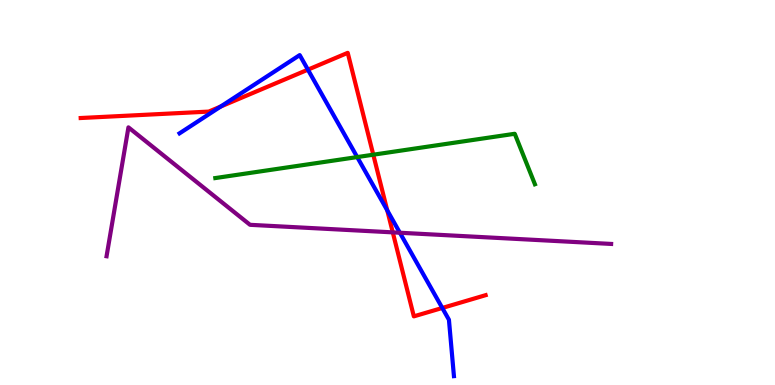[{'lines': ['blue', 'red'], 'intersections': [{'x': 2.85, 'y': 7.23}, {'x': 3.97, 'y': 8.19}, {'x': 5.0, 'y': 4.54}, {'x': 5.71, 'y': 2.0}]}, {'lines': ['green', 'red'], 'intersections': [{'x': 4.82, 'y': 5.98}]}, {'lines': ['purple', 'red'], 'intersections': [{'x': 5.07, 'y': 3.96}]}, {'lines': ['blue', 'green'], 'intersections': [{'x': 4.61, 'y': 5.92}]}, {'lines': ['blue', 'purple'], 'intersections': [{'x': 5.16, 'y': 3.95}]}, {'lines': ['green', 'purple'], 'intersections': []}]